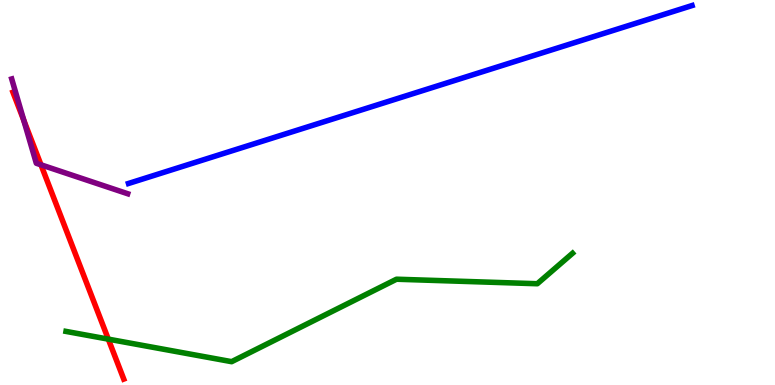[{'lines': ['blue', 'red'], 'intersections': []}, {'lines': ['green', 'red'], 'intersections': [{'x': 1.4, 'y': 1.19}]}, {'lines': ['purple', 'red'], 'intersections': [{'x': 0.307, 'y': 6.87}, {'x': 0.529, 'y': 5.72}]}, {'lines': ['blue', 'green'], 'intersections': []}, {'lines': ['blue', 'purple'], 'intersections': []}, {'lines': ['green', 'purple'], 'intersections': []}]